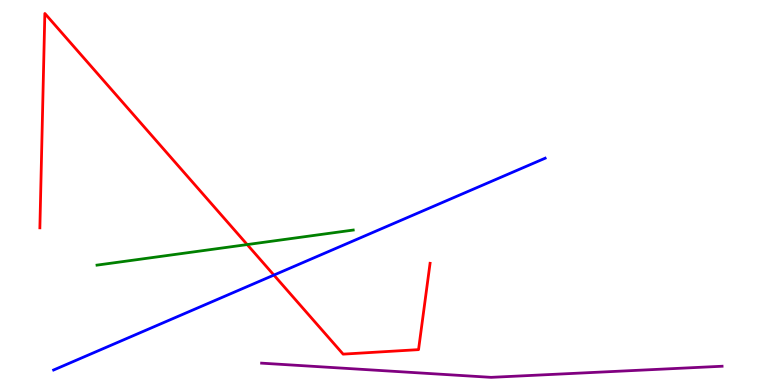[{'lines': ['blue', 'red'], 'intersections': [{'x': 3.53, 'y': 2.86}]}, {'lines': ['green', 'red'], 'intersections': [{'x': 3.19, 'y': 3.65}]}, {'lines': ['purple', 'red'], 'intersections': []}, {'lines': ['blue', 'green'], 'intersections': []}, {'lines': ['blue', 'purple'], 'intersections': []}, {'lines': ['green', 'purple'], 'intersections': []}]